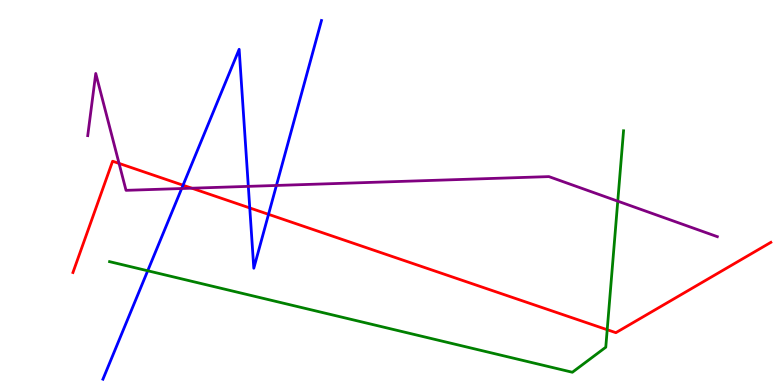[{'lines': ['blue', 'red'], 'intersections': [{'x': 2.36, 'y': 5.19}, {'x': 3.22, 'y': 4.6}, {'x': 3.46, 'y': 4.43}]}, {'lines': ['green', 'red'], 'intersections': [{'x': 7.83, 'y': 1.44}]}, {'lines': ['purple', 'red'], 'intersections': [{'x': 1.54, 'y': 5.76}, {'x': 2.48, 'y': 5.11}]}, {'lines': ['blue', 'green'], 'intersections': [{'x': 1.91, 'y': 2.97}]}, {'lines': ['blue', 'purple'], 'intersections': [{'x': 2.34, 'y': 5.1}, {'x': 3.2, 'y': 5.16}, {'x': 3.57, 'y': 5.18}]}, {'lines': ['green', 'purple'], 'intersections': [{'x': 7.97, 'y': 4.78}]}]